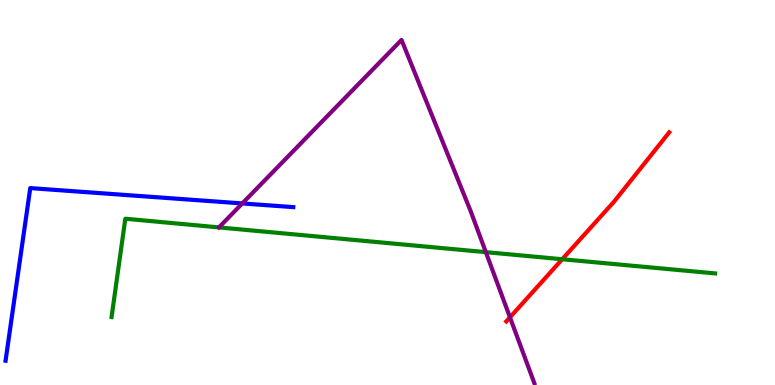[{'lines': ['blue', 'red'], 'intersections': []}, {'lines': ['green', 'red'], 'intersections': [{'x': 7.25, 'y': 3.27}]}, {'lines': ['purple', 'red'], 'intersections': [{'x': 6.58, 'y': 1.76}]}, {'lines': ['blue', 'green'], 'intersections': []}, {'lines': ['blue', 'purple'], 'intersections': [{'x': 3.13, 'y': 4.72}]}, {'lines': ['green', 'purple'], 'intersections': [{'x': 6.27, 'y': 3.45}]}]